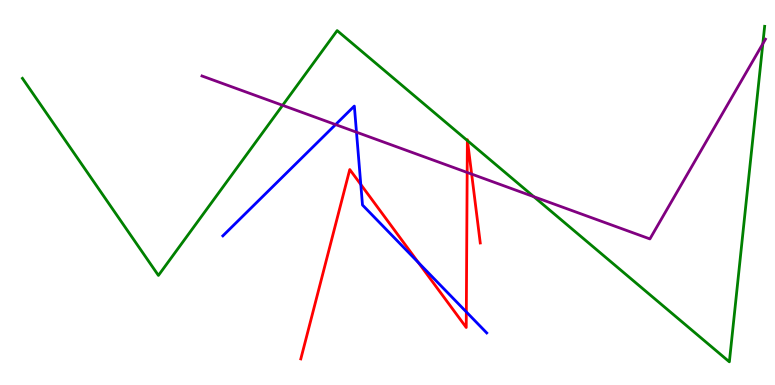[{'lines': ['blue', 'red'], 'intersections': [{'x': 4.66, 'y': 5.21}, {'x': 5.4, 'y': 3.18}, {'x': 6.02, 'y': 1.9}]}, {'lines': ['green', 'red'], 'intersections': [{'x': 6.03, 'y': 6.35}, {'x': 6.03, 'y': 6.35}]}, {'lines': ['purple', 'red'], 'intersections': [{'x': 6.03, 'y': 5.52}, {'x': 6.09, 'y': 5.48}]}, {'lines': ['blue', 'green'], 'intersections': []}, {'lines': ['blue', 'purple'], 'intersections': [{'x': 4.33, 'y': 6.76}, {'x': 4.6, 'y': 6.57}]}, {'lines': ['green', 'purple'], 'intersections': [{'x': 3.65, 'y': 7.26}, {'x': 6.89, 'y': 4.89}, {'x': 9.84, 'y': 8.86}]}]